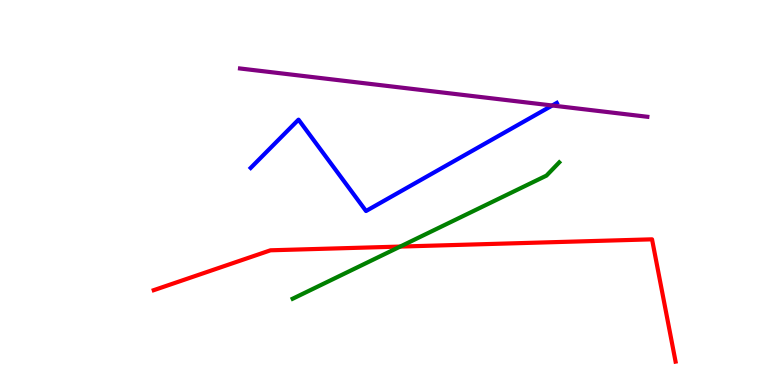[{'lines': ['blue', 'red'], 'intersections': []}, {'lines': ['green', 'red'], 'intersections': [{'x': 5.16, 'y': 3.6}]}, {'lines': ['purple', 'red'], 'intersections': []}, {'lines': ['blue', 'green'], 'intersections': []}, {'lines': ['blue', 'purple'], 'intersections': [{'x': 7.13, 'y': 7.26}]}, {'lines': ['green', 'purple'], 'intersections': []}]